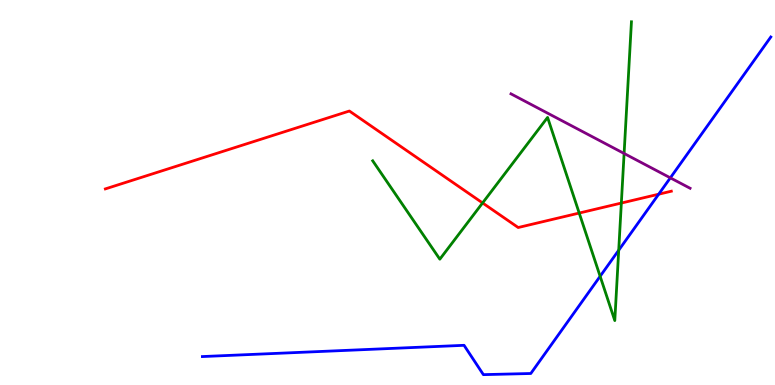[{'lines': ['blue', 'red'], 'intersections': [{'x': 8.5, 'y': 4.96}]}, {'lines': ['green', 'red'], 'intersections': [{'x': 6.23, 'y': 4.73}, {'x': 7.47, 'y': 4.47}, {'x': 8.02, 'y': 4.73}]}, {'lines': ['purple', 'red'], 'intersections': []}, {'lines': ['blue', 'green'], 'intersections': [{'x': 7.74, 'y': 2.82}, {'x': 7.98, 'y': 3.5}]}, {'lines': ['blue', 'purple'], 'intersections': [{'x': 8.65, 'y': 5.38}]}, {'lines': ['green', 'purple'], 'intersections': [{'x': 8.05, 'y': 6.01}]}]